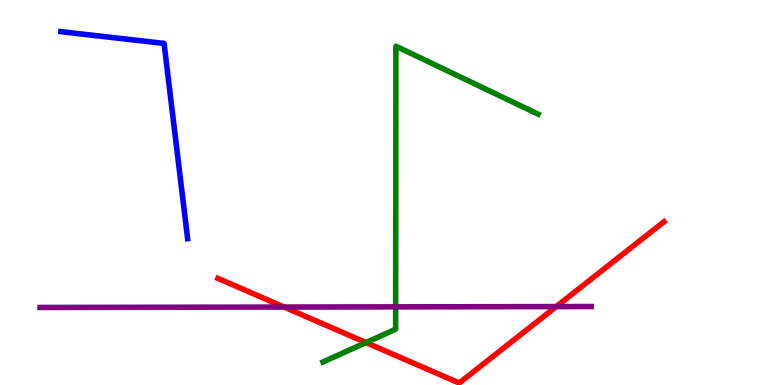[{'lines': ['blue', 'red'], 'intersections': []}, {'lines': ['green', 'red'], 'intersections': [{'x': 4.72, 'y': 1.1}]}, {'lines': ['purple', 'red'], 'intersections': [{'x': 3.67, 'y': 2.02}, {'x': 7.18, 'y': 2.04}]}, {'lines': ['blue', 'green'], 'intersections': []}, {'lines': ['blue', 'purple'], 'intersections': []}, {'lines': ['green', 'purple'], 'intersections': [{'x': 5.11, 'y': 2.03}]}]